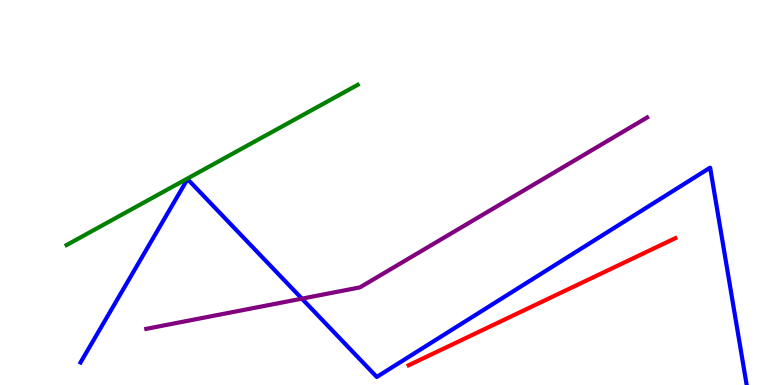[{'lines': ['blue', 'red'], 'intersections': []}, {'lines': ['green', 'red'], 'intersections': []}, {'lines': ['purple', 'red'], 'intersections': []}, {'lines': ['blue', 'green'], 'intersections': []}, {'lines': ['blue', 'purple'], 'intersections': [{'x': 3.9, 'y': 2.24}]}, {'lines': ['green', 'purple'], 'intersections': []}]